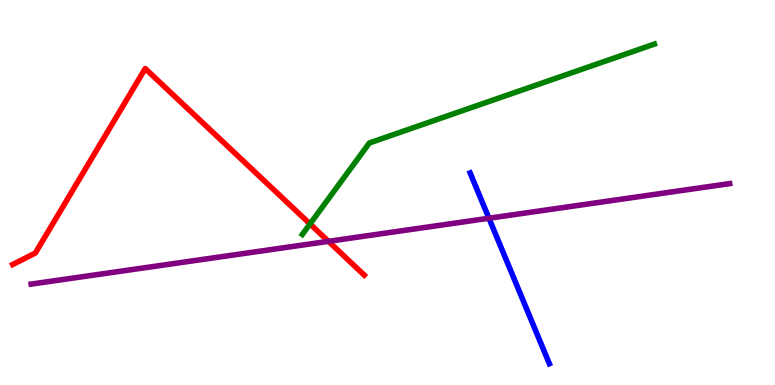[{'lines': ['blue', 'red'], 'intersections': []}, {'lines': ['green', 'red'], 'intersections': [{'x': 4.0, 'y': 4.18}]}, {'lines': ['purple', 'red'], 'intersections': [{'x': 4.24, 'y': 3.73}]}, {'lines': ['blue', 'green'], 'intersections': []}, {'lines': ['blue', 'purple'], 'intersections': [{'x': 6.31, 'y': 4.33}]}, {'lines': ['green', 'purple'], 'intersections': []}]